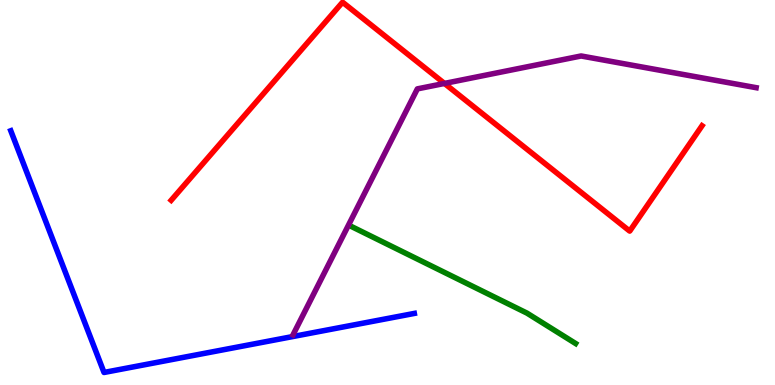[{'lines': ['blue', 'red'], 'intersections': []}, {'lines': ['green', 'red'], 'intersections': []}, {'lines': ['purple', 'red'], 'intersections': [{'x': 5.73, 'y': 7.83}]}, {'lines': ['blue', 'green'], 'intersections': []}, {'lines': ['blue', 'purple'], 'intersections': []}, {'lines': ['green', 'purple'], 'intersections': []}]